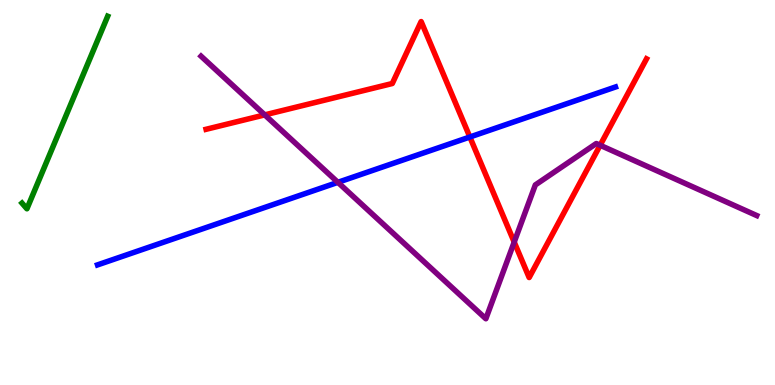[{'lines': ['blue', 'red'], 'intersections': [{'x': 6.06, 'y': 6.44}]}, {'lines': ['green', 'red'], 'intersections': []}, {'lines': ['purple', 'red'], 'intersections': [{'x': 3.42, 'y': 7.02}, {'x': 6.63, 'y': 3.71}, {'x': 7.74, 'y': 6.23}]}, {'lines': ['blue', 'green'], 'intersections': []}, {'lines': ['blue', 'purple'], 'intersections': [{'x': 4.36, 'y': 5.26}]}, {'lines': ['green', 'purple'], 'intersections': []}]